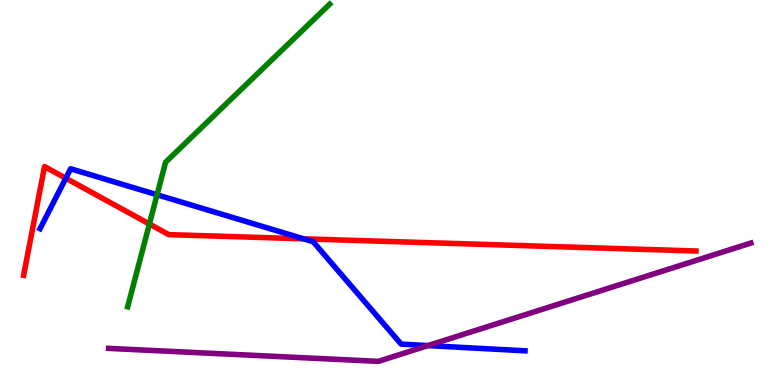[{'lines': ['blue', 'red'], 'intersections': [{'x': 0.849, 'y': 5.37}, {'x': 3.92, 'y': 3.8}]}, {'lines': ['green', 'red'], 'intersections': [{'x': 1.93, 'y': 4.18}]}, {'lines': ['purple', 'red'], 'intersections': []}, {'lines': ['blue', 'green'], 'intersections': [{'x': 2.03, 'y': 4.94}]}, {'lines': ['blue', 'purple'], 'intersections': [{'x': 5.52, 'y': 1.02}]}, {'lines': ['green', 'purple'], 'intersections': []}]